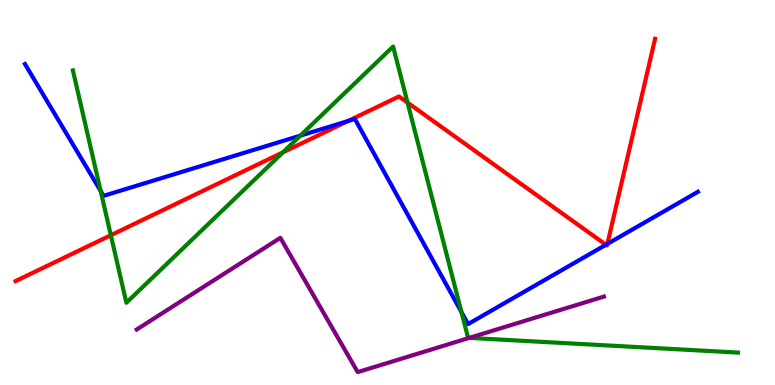[{'lines': ['blue', 'red'], 'intersections': [{'x': 4.49, 'y': 6.85}, {'x': 7.82, 'y': 3.64}, {'x': 7.84, 'y': 3.66}]}, {'lines': ['green', 'red'], 'intersections': [{'x': 1.43, 'y': 3.89}, {'x': 3.65, 'y': 6.04}, {'x': 5.26, 'y': 7.33}]}, {'lines': ['purple', 'red'], 'intersections': []}, {'lines': ['blue', 'green'], 'intersections': [{'x': 1.3, 'y': 5.04}, {'x': 3.88, 'y': 6.48}, {'x': 5.95, 'y': 1.89}]}, {'lines': ['blue', 'purple'], 'intersections': []}, {'lines': ['green', 'purple'], 'intersections': [{'x': 6.06, 'y': 1.22}]}]